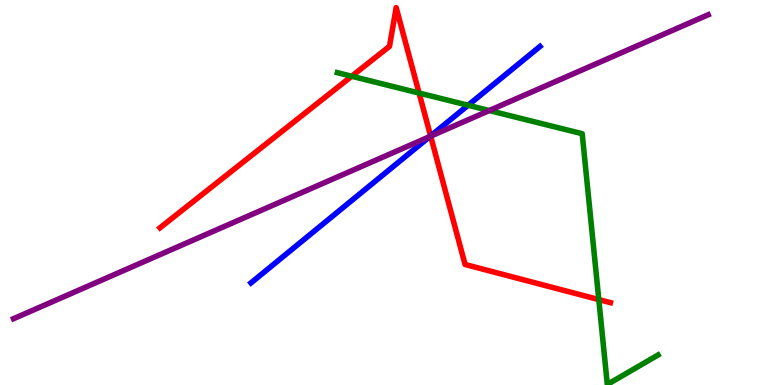[{'lines': ['blue', 'red'], 'intersections': [{'x': 5.56, 'y': 6.47}]}, {'lines': ['green', 'red'], 'intersections': [{'x': 4.54, 'y': 8.02}, {'x': 5.41, 'y': 7.58}, {'x': 7.73, 'y': 2.22}]}, {'lines': ['purple', 'red'], 'intersections': [{'x': 5.56, 'y': 6.46}]}, {'lines': ['blue', 'green'], 'intersections': [{'x': 6.04, 'y': 7.27}]}, {'lines': ['blue', 'purple'], 'intersections': [{'x': 5.55, 'y': 6.45}]}, {'lines': ['green', 'purple'], 'intersections': [{'x': 6.31, 'y': 7.13}]}]